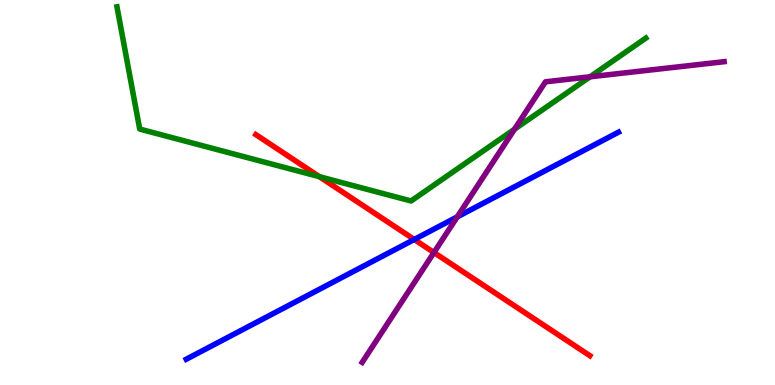[{'lines': ['blue', 'red'], 'intersections': [{'x': 5.35, 'y': 3.78}]}, {'lines': ['green', 'red'], 'intersections': [{'x': 4.12, 'y': 5.41}]}, {'lines': ['purple', 'red'], 'intersections': [{'x': 5.6, 'y': 3.44}]}, {'lines': ['blue', 'green'], 'intersections': []}, {'lines': ['blue', 'purple'], 'intersections': [{'x': 5.9, 'y': 4.37}]}, {'lines': ['green', 'purple'], 'intersections': [{'x': 6.64, 'y': 6.64}, {'x': 7.61, 'y': 8.01}]}]